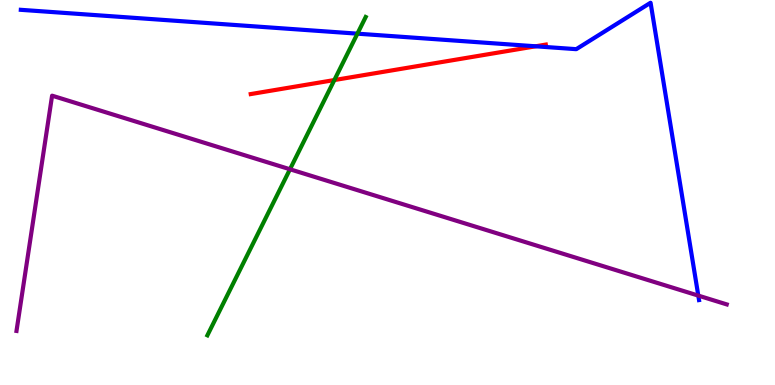[{'lines': ['blue', 'red'], 'intersections': [{'x': 6.91, 'y': 8.8}]}, {'lines': ['green', 'red'], 'intersections': [{'x': 4.31, 'y': 7.92}]}, {'lines': ['purple', 'red'], 'intersections': []}, {'lines': ['blue', 'green'], 'intersections': [{'x': 4.61, 'y': 9.13}]}, {'lines': ['blue', 'purple'], 'intersections': [{'x': 9.01, 'y': 2.32}]}, {'lines': ['green', 'purple'], 'intersections': [{'x': 3.74, 'y': 5.6}]}]